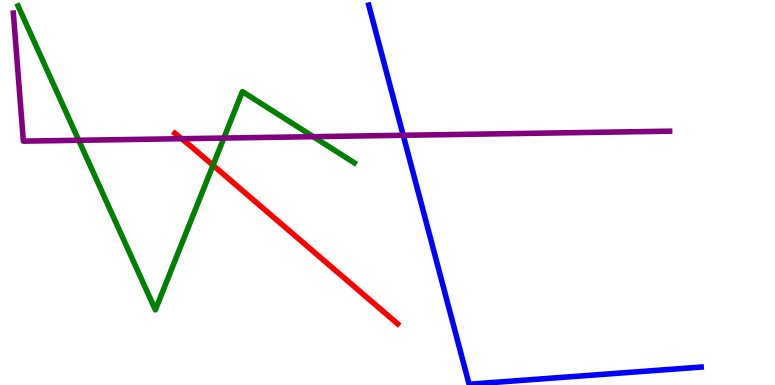[{'lines': ['blue', 'red'], 'intersections': []}, {'lines': ['green', 'red'], 'intersections': [{'x': 2.75, 'y': 5.71}]}, {'lines': ['purple', 'red'], 'intersections': [{'x': 2.34, 'y': 6.4}]}, {'lines': ['blue', 'green'], 'intersections': []}, {'lines': ['blue', 'purple'], 'intersections': [{'x': 5.2, 'y': 6.49}]}, {'lines': ['green', 'purple'], 'intersections': [{'x': 1.02, 'y': 6.36}, {'x': 2.89, 'y': 6.41}, {'x': 4.04, 'y': 6.45}]}]